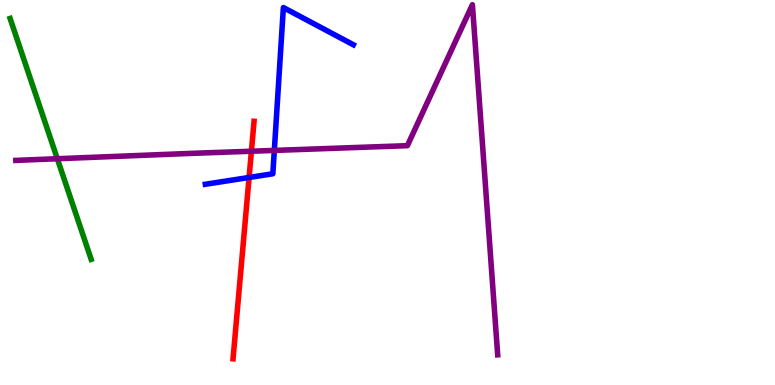[{'lines': ['blue', 'red'], 'intersections': [{'x': 3.21, 'y': 5.39}]}, {'lines': ['green', 'red'], 'intersections': []}, {'lines': ['purple', 'red'], 'intersections': [{'x': 3.24, 'y': 6.07}]}, {'lines': ['blue', 'green'], 'intersections': []}, {'lines': ['blue', 'purple'], 'intersections': [{'x': 3.54, 'y': 6.09}]}, {'lines': ['green', 'purple'], 'intersections': [{'x': 0.74, 'y': 5.88}]}]